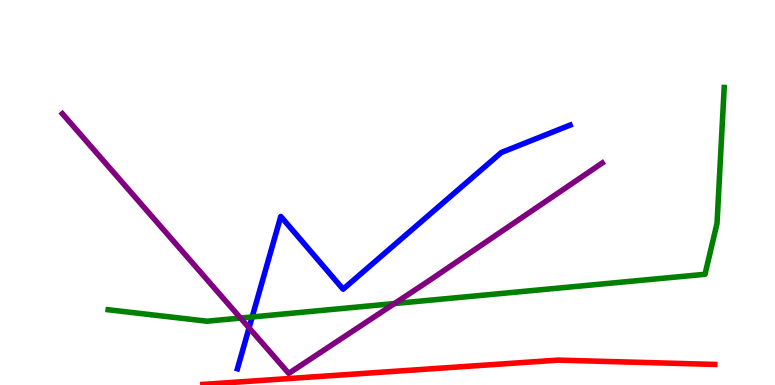[{'lines': ['blue', 'red'], 'intersections': []}, {'lines': ['green', 'red'], 'intersections': []}, {'lines': ['purple', 'red'], 'intersections': []}, {'lines': ['blue', 'green'], 'intersections': [{'x': 3.25, 'y': 1.77}]}, {'lines': ['blue', 'purple'], 'intersections': [{'x': 3.21, 'y': 1.48}]}, {'lines': ['green', 'purple'], 'intersections': [{'x': 3.1, 'y': 1.74}, {'x': 5.09, 'y': 2.12}]}]